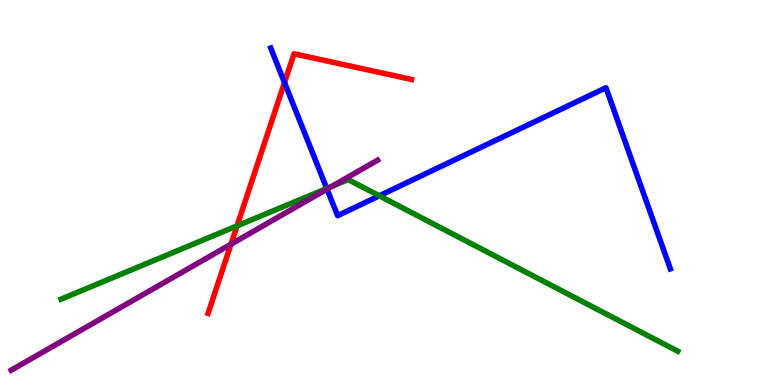[{'lines': ['blue', 'red'], 'intersections': [{'x': 3.67, 'y': 7.86}]}, {'lines': ['green', 'red'], 'intersections': [{'x': 3.06, 'y': 4.13}]}, {'lines': ['purple', 'red'], 'intersections': [{'x': 2.98, 'y': 3.66}]}, {'lines': ['blue', 'green'], 'intersections': [{'x': 4.22, 'y': 5.1}, {'x': 4.89, 'y': 4.91}]}, {'lines': ['blue', 'purple'], 'intersections': [{'x': 4.22, 'y': 5.09}]}, {'lines': ['green', 'purple'], 'intersections': [{'x': 4.28, 'y': 5.16}]}]